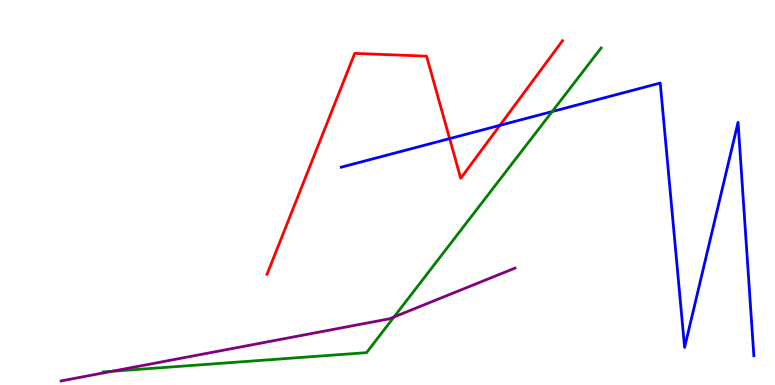[{'lines': ['blue', 'red'], 'intersections': [{'x': 5.8, 'y': 6.4}, {'x': 6.45, 'y': 6.74}]}, {'lines': ['green', 'red'], 'intersections': []}, {'lines': ['purple', 'red'], 'intersections': []}, {'lines': ['blue', 'green'], 'intersections': [{'x': 7.12, 'y': 7.1}]}, {'lines': ['blue', 'purple'], 'intersections': []}, {'lines': ['green', 'purple'], 'intersections': [{'x': 1.45, 'y': 0.356}, {'x': 5.08, 'y': 1.77}]}]